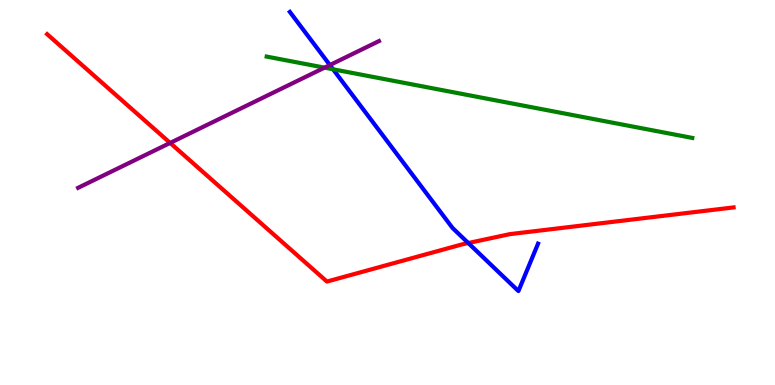[{'lines': ['blue', 'red'], 'intersections': [{'x': 6.04, 'y': 3.69}]}, {'lines': ['green', 'red'], 'intersections': []}, {'lines': ['purple', 'red'], 'intersections': [{'x': 2.2, 'y': 6.29}]}, {'lines': ['blue', 'green'], 'intersections': [{'x': 4.3, 'y': 8.2}]}, {'lines': ['blue', 'purple'], 'intersections': [{'x': 4.26, 'y': 8.31}]}, {'lines': ['green', 'purple'], 'intersections': [{'x': 4.19, 'y': 8.24}]}]